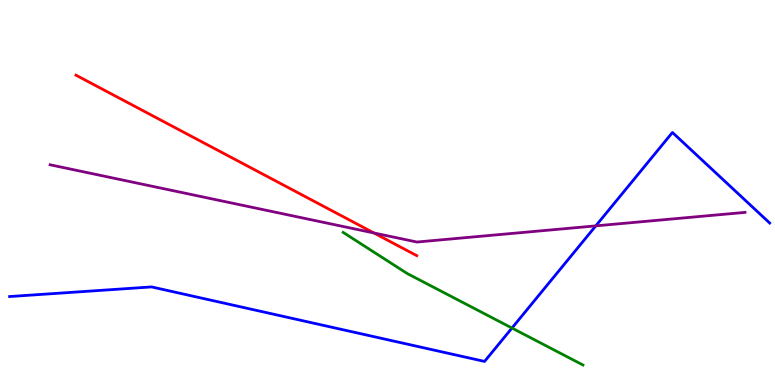[{'lines': ['blue', 'red'], 'intersections': []}, {'lines': ['green', 'red'], 'intersections': []}, {'lines': ['purple', 'red'], 'intersections': [{'x': 4.82, 'y': 3.95}]}, {'lines': ['blue', 'green'], 'intersections': [{'x': 6.61, 'y': 1.48}]}, {'lines': ['blue', 'purple'], 'intersections': [{'x': 7.69, 'y': 4.13}]}, {'lines': ['green', 'purple'], 'intersections': []}]